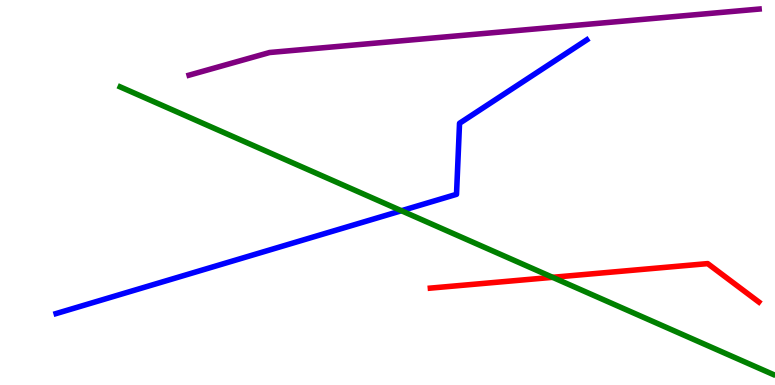[{'lines': ['blue', 'red'], 'intersections': []}, {'lines': ['green', 'red'], 'intersections': [{'x': 7.13, 'y': 2.8}]}, {'lines': ['purple', 'red'], 'intersections': []}, {'lines': ['blue', 'green'], 'intersections': [{'x': 5.18, 'y': 4.53}]}, {'lines': ['blue', 'purple'], 'intersections': []}, {'lines': ['green', 'purple'], 'intersections': []}]